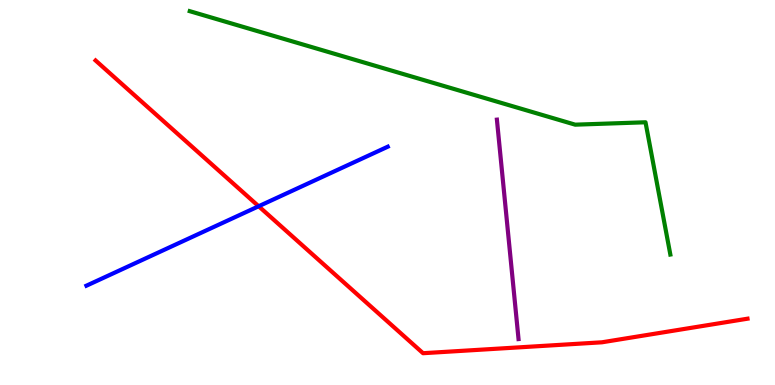[{'lines': ['blue', 'red'], 'intersections': [{'x': 3.34, 'y': 4.64}]}, {'lines': ['green', 'red'], 'intersections': []}, {'lines': ['purple', 'red'], 'intersections': []}, {'lines': ['blue', 'green'], 'intersections': []}, {'lines': ['blue', 'purple'], 'intersections': []}, {'lines': ['green', 'purple'], 'intersections': []}]